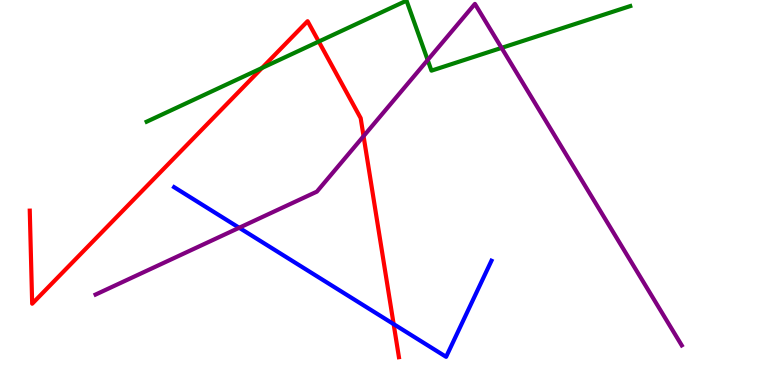[{'lines': ['blue', 'red'], 'intersections': [{'x': 5.08, 'y': 1.58}]}, {'lines': ['green', 'red'], 'intersections': [{'x': 3.38, 'y': 8.23}, {'x': 4.11, 'y': 8.92}]}, {'lines': ['purple', 'red'], 'intersections': [{'x': 4.69, 'y': 6.46}]}, {'lines': ['blue', 'green'], 'intersections': []}, {'lines': ['blue', 'purple'], 'intersections': [{'x': 3.09, 'y': 4.08}]}, {'lines': ['green', 'purple'], 'intersections': [{'x': 5.52, 'y': 8.44}, {'x': 6.47, 'y': 8.76}]}]